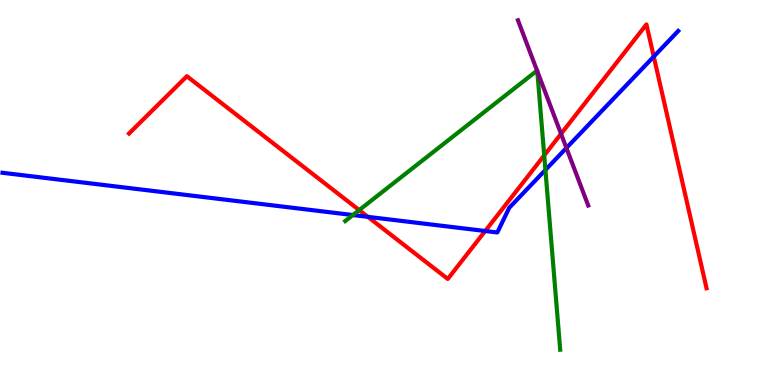[{'lines': ['blue', 'red'], 'intersections': [{'x': 4.75, 'y': 4.37}, {'x': 6.26, 'y': 4.0}, {'x': 8.44, 'y': 8.53}]}, {'lines': ['green', 'red'], 'intersections': [{'x': 4.63, 'y': 4.54}, {'x': 7.02, 'y': 5.96}]}, {'lines': ['purple', 'red'], 'intersections': [{'x': 7.24, 'y': 6.52}]}, {'lines': ['blue', 'green'], 'intersections': [{'x': 4.55, 'y': 4.41}, {'x': 7.04, 'y': 5.59}]}, {'lines': ['blue', 'purple'], 'intersections': [{'x': 7.31, 'y': 6.16}]}, {'lines': ['green', 'purple'], 'intersections': [{'x': 6.93, 'y': 8.17}, {'x': 6.93, 'y': 8.15}]}]